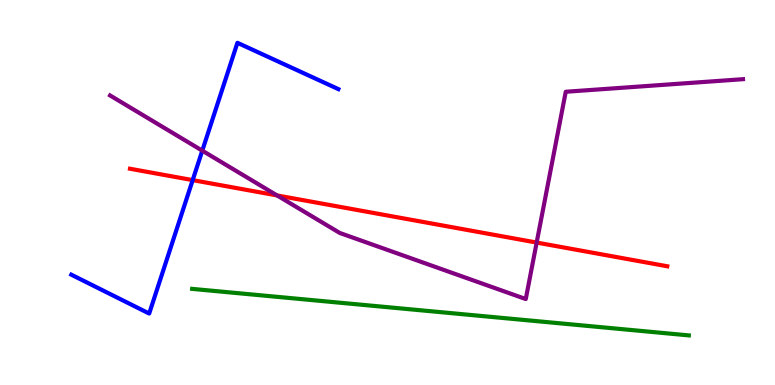[{'lines': ['blue', 'red'], 'intersections': [{'x': 2.49, 'y': 5.32}]}, {'lines': ['green', 'red'], 'intersections': []}, {'lines': ['purple', 'red'], 'intersections': [{'x': 3.58, 'y': 4.92}, {'x': 6.92, 'y': 3.7}]}, {'lines': ['blue', 'green'], 'intersections': []}, {'lines': ['blue', 'purple'], 'intersections': [{'x': 2.61, 'y': 6.09}]}, {'lines': ['green', 'purple'], 'intersections': []}]